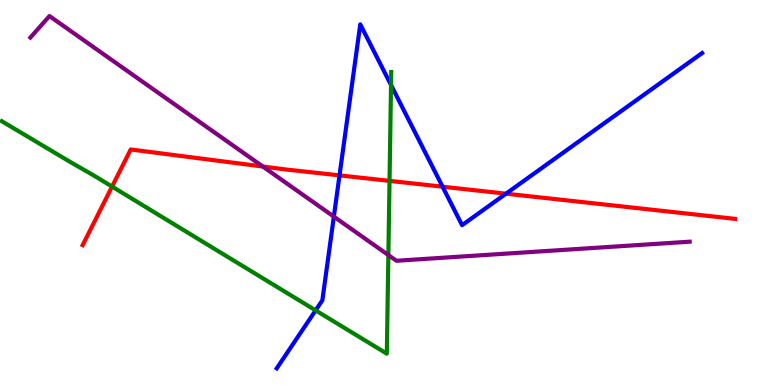[{'lines': ['blue', 'red'], 'intersections': [{'x': 4.38, 'y': 5.44}, {'x': 5.71, 'y': 5.15}, {'x': 6.53, 'y': 4.97}]}, {'lines': ['green', 'red'], 'intersections': [{'x': 1.45, 'y': 5.15}, {'x': 5.03, 'y': 5.3}]}, {'lines': ['purple', 'red'], 'intersections': [{'x': 3.39, 'y': 5.67}]}, {'lines': ['blue', 'green'], 'intersections': [{'x': 4.07, 'y': 1.94}, {'x': 5.05, 'y': 7.79}]}, {'lines': ['blue', 'purple'], 'intersections': [{'x': 4.31, 'y': 4.37}]}, {'lines': ['green', 'purple'], 'intersections': [{'x': 5.01, 'y': 3.37}]}]